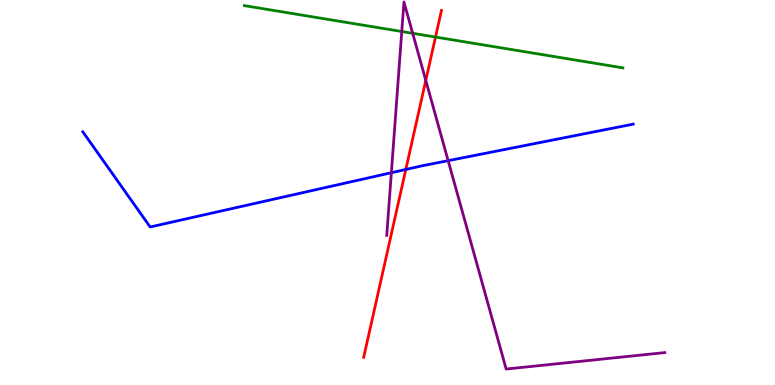[{'lines': ['blue', 'red'], 'intersections': [{'x': 5.24, 'y': 5.6}]}, {'lines': ['green', 'red'], 'intersections': [{'x': 5.62, 'y': 9.04}]}, {'lines': ['purple', 'red'], 'intersections': [{'x': 5.49, 'y': 7.91}]}, {'lines': ['blue', 'green'], 'intersections': []}, {'lines': ['blue', 'purple'], 'intersections': [{'x': 5.05, 'y': 5.51}, {'x': 5.78, 'y': 5.83}]}, {'lines': ['green', 'purple'], 'intersections': [{'x': 5.18, 'y': 9.18}, {'x': 5.32, 'y': 9.14}]}]